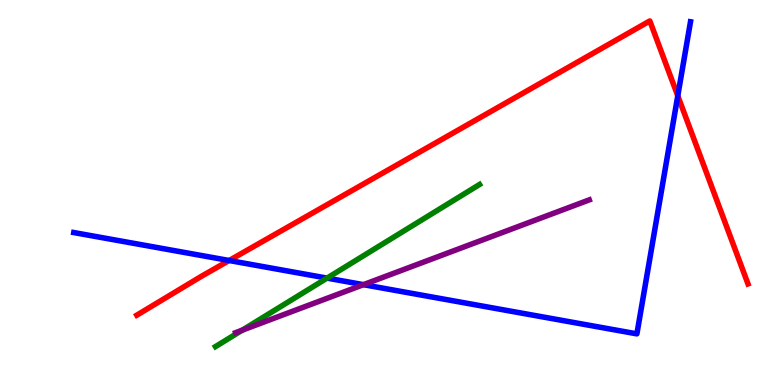[{'lines': ['blue', 'red'], 'intersections': [{'x': 2.96, 'y': 3.23}, {'x': 8.75, 'y': 7.51}]}, {'lines': ['green', 'red'], 'intersections': []}, {'lines': ['purple', 'red'], 'intersections': []}, {'lines': ['blue', 'green'], 'intersections': [{'x': 4.22, 'y': 2.78}]}, {'lines': ['blue', 'purple'], 'intersections': [{'x': 4.69, 'y': 2.61}]}, {'lines': ['green', 'purple'], 'intersections': [{'x': 3.13, 'y': 1.42}]}]